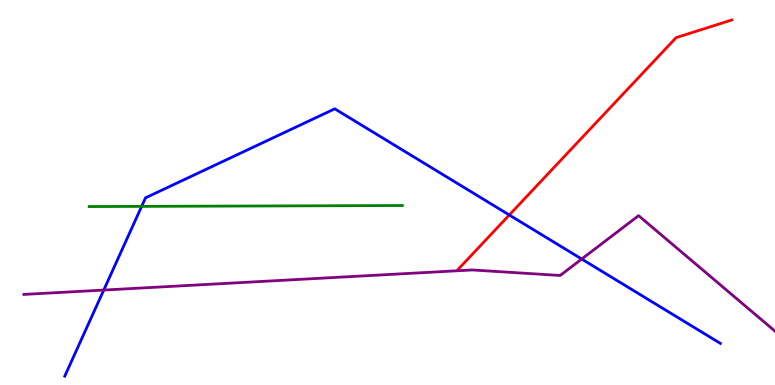[{'lines': ['blue', 'red'], 'intersections': [{'x': 6.57, 'y': 4.42}]}, {'lines': ['green', 'red'], 'intersections': []}, {'lines': ['purple', 'red'], 'intersections': []}, {'lines': ['blue', 'green'], 'intersections': [{'x': 1.83, 'y': 4.64}]}, {'lines': ['blue', 'purple'], 'intersections': [{'x': 1.34, 'y': 2.47}, {'x': 7.51, 'y': 3.27}]}, {'lines': ['green', 'purple'], 'intersections': []}]